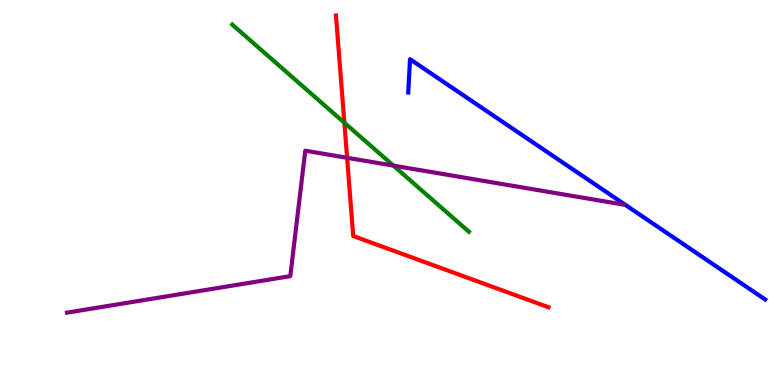[{'lines': ['blue', 'red'], 'intersections': []}, {'lines': ['green', 'red'], 'intersections': [{'x': 4.44, 'y': 6.81}]}, {'lines': ['purple', 'red'], 'intersections': [{'x': 4.48, 'y': 5.9}]}, {'lines': ['blue', 'green'], 'intersections': []}, {'lines': ['blue', 'purple'], 'intersections': []}, {'lines': ['green', 'purple'], 'intersections': [{'x': 5.08, 'y': 5.7}]}]